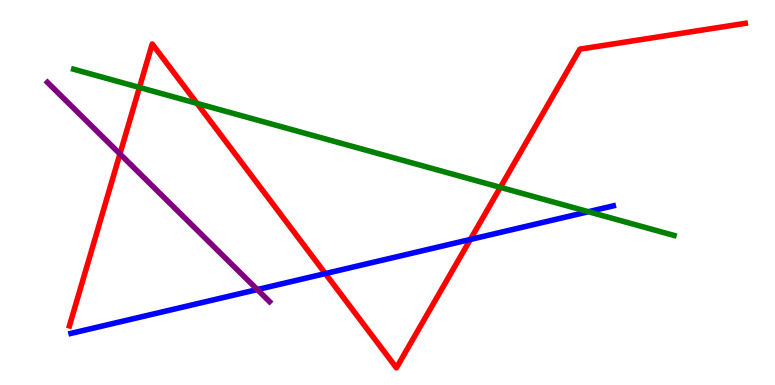[{'lines': ['blue', 'red'], 'intersections': [{'x': 4.2, 'y': 2.89}, {'x': 6.07, 'y': 3.78}]}, {'lines': ['green', 'red'], 'intersections': [{'x': 1.8, 'y': 7.73}, {'x': 2.54, 'y': 7.31}, {'x': 6.46, 'y': 5.13}]}, {'lines': ['purple', 'red'], 'intersections': [{'x': 1.55, 'y': 6.0}]}, {'lines': ['blue', 'green'], 'intersections': [{'x': 7.59, 'y': 4.5}]}, {'lines': ['blue', 'purple'], 'intersections': [{'x': 3.32, 'y': 2.48}]}, {'lines': ['green', 'purple'], 'intersections': []}]